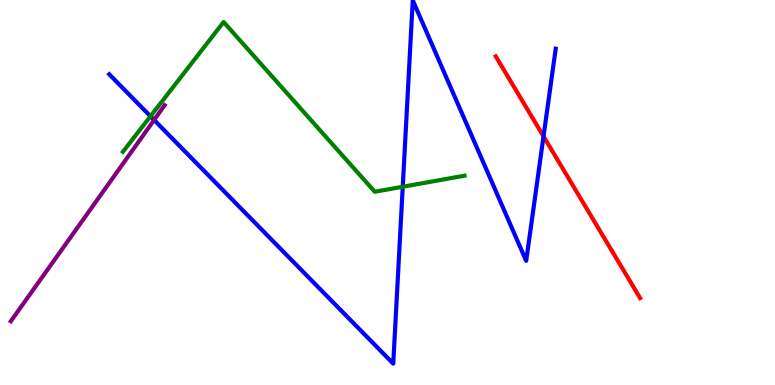[{'lines': ['blue', 'red'], 'intersections': [{'x': 7.01, 'y': 6.46}]}, {'lines': ['green', 'red'], 'intersections': []}, {'lines': ['purple', 'red'], 'intersections': []}, {'lines': ['blue', 'green'], 'intersections': [{'x': 1.94, 'y': 6.98}, {'x': 5.2, 'y': 5.15}]}, {'lines': ['blue', 'purple'], 'intersections': [{'x': 1.99, 'y': 6.88}]}, {'lines': ['green', 'purple'], 'intersections': []}]